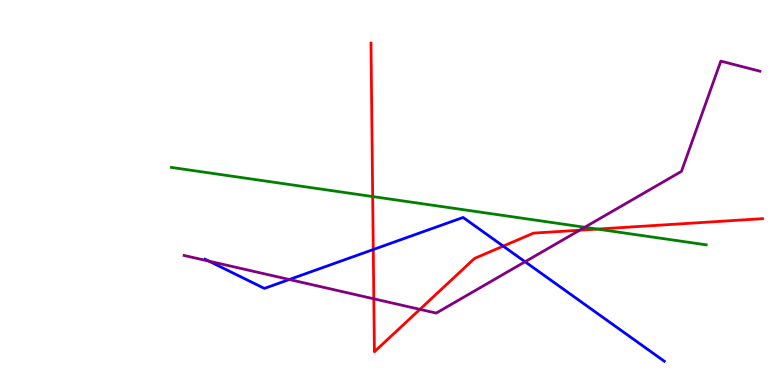[{'lines': ['blue', 'red'], 'intersections': [{'x': 4.82, 'y': 3.52}, {'x': 6.49, 'y': 3.61}]}, {'lines': ['green', 'red'], 'intersections': [{'x': 4.81, 'y': 4.89}, {'x': 7.71, 'y': 4.05}]}, {'lines': ['purple', 'red'], 'intersections': [{'x': 4.82, 'y': 2.24}, {'x': 5.42, 'y': 1.97}, {'x': 7.48, 'y': 4.02}]}, {'lines': ['blue', 'green'], 'intersections': []}, {'lines': ['blue', 'purple'], 'intersections': [{'x': 2.7, 'y': 3.22}, {'x': 3.73, 'y': 2.74}, {'x': 6.78, 'y': 3.2}]}, {'lines': ['green', 'purple'], 'intersections': [{'x': 7.55, 'y': 4.1}]}]